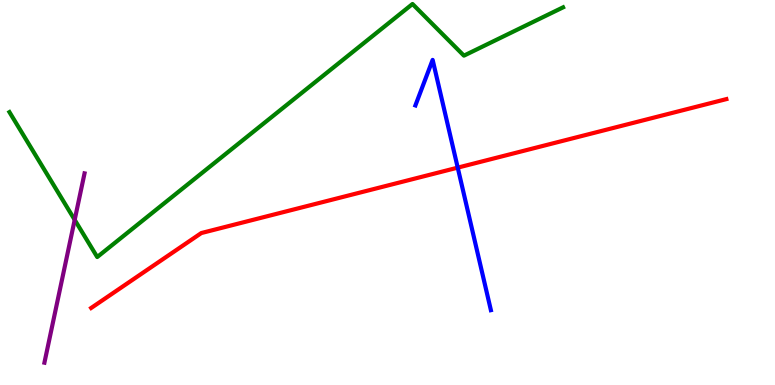[{'lines': ['blue', 'red'], 'intersections': [{'x': 5.91, 'y': 5.65}]}, {'lines': ['green', 'red'], 'intersections': []}, {'lines': ['purple', 'red'], 'intersections': []}, {'lines': ['blue', 'green'], 'intersections': []}, {'lines': ['blue', 'purple'], 'intersections': []}, {'lines': ['green', 'purple'], 'intersections': [{'x': 0.964, 'y': 4.29}]}]